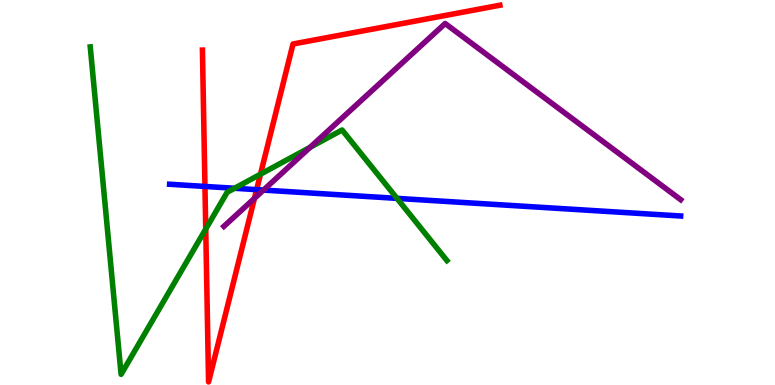[{'lines': ['blue', 'red'], 'intersections': [{'x': 2.64, 'y': 5.16}, {'x': 3.31, 'y': 5.07}]}, {'lines': ['green', 'red'], 'intersections': [{'x': 2.65, 'y': 4.05}, {'x': 3.36, 'y': 5.48}]}, {'lines': ['purple', 'red'], 'intersections': [{'x': 3.28, 'y': 4.85}]}, {'lines': ['blue', 'green'], 'intersections': [{'x': 3.03, 'y': 5.11}, {'x': 5.12, 'y': 4.85}]}, {'lines': ['blue', 'purple'], 'intersections': [{'x': 3.4, 'y': 5.06}]}, {'lines': ['green', 'purple'], 'intersections': [{'x': 4.0, 'y': 6.17}]}]